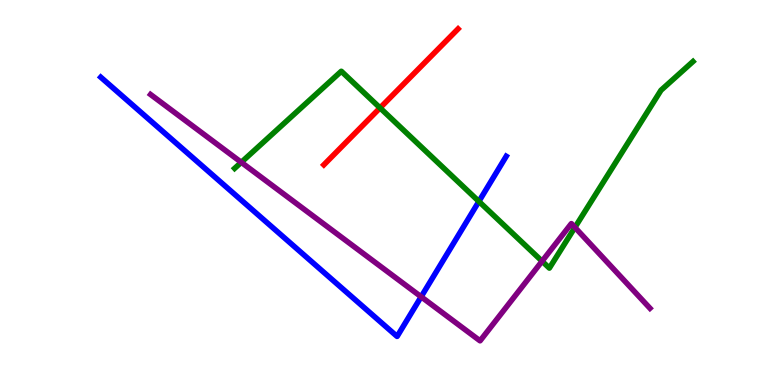[{'lines': ['blue', 'red'], 'intersections': []}, {'lines': ['green', 'red'], 'intersections': [{'x': 4.9, 'y': 7.2}]}, {'lines': ['purple', 'red'], 'intersections': []}, {'lines': ['blue', 'green'], 'intersections': [{'x': 6.18, 'y': 4.77}]}, {'lines': ['blue', 'purple'], 'intersections': [{'x': 5.43, 'y': 2.29}]}, {'lines': ['green', 'purple'], 'intersections': [{'x': 3.11, 'y': 5.78}, {'x': 6.99, 'y': 3.22}, {'x': 7.42, 'y': 4.09}]}]